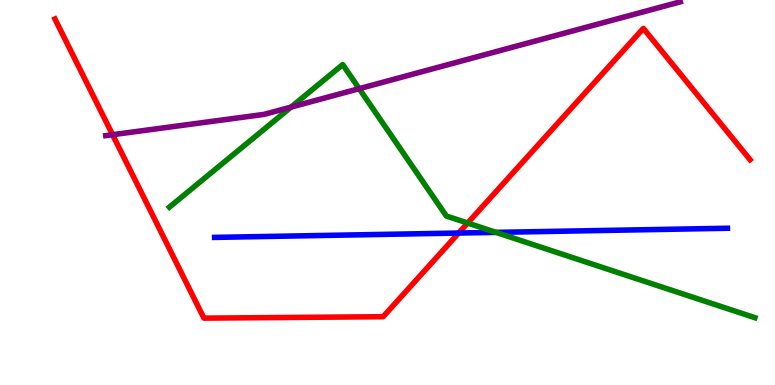[{'lines': ['blue', 'red'], 'intersections': [{'x': 5.92, 'y': 3.95}]}, {'lines': ['green', 'red'], 'intersections': [{'x': 6.03, 'y': 4.21}]}, {'lines': ['purple', 'red'], 'intersections': [{'x': 1.45, 'y': 6.5}]}, {'lines': ['blue', 'green'], 'intersections': [{'x': 6.4, 'y': 3.96}]}, {'lines': ['blue', 'purple'], 'intersections': []}, {'lines': ['green', 'purple'], 'intersections': [{'x': 3.76, 'y': 7.22}, {'x': 4.63, 'y': 7.7}]}]